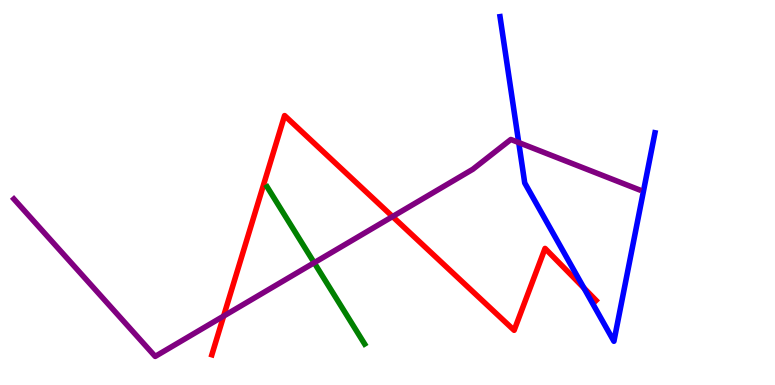[{'lines': ['blue', 'red'], 'intersections': [{'x': 7.53, 'y': 2.52}]}, {'lines': ['green', 'red'], 'intersections': []}, {'lines': ['purple', 'red'], 'intersections': [{'x': 2.89, 'y': 1.79}, {'x': 5.07, 'y': 4.38}]}, {'lines': ['blue', 'green'], 'intersections': []}, {'lines': ['blue', 'purple'], 'intersections': [{'x': 6.69, 'y': 6.3}]}, {'lines': ['green', 'purple'], 'intersections': [{'x': 4.05, 'y': 3.18}]}]